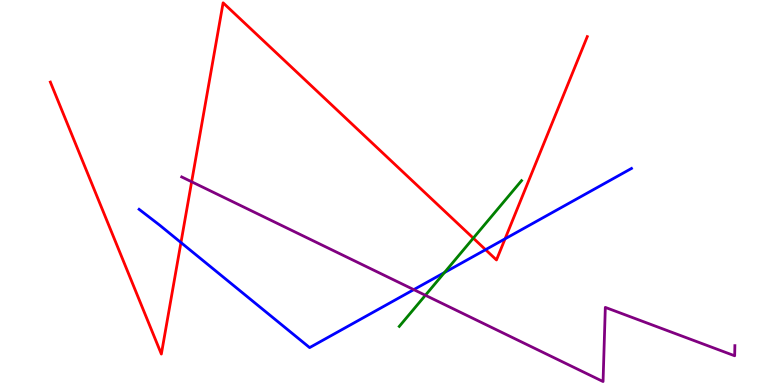[{'lines': ['blue', 'red'], 'intersections': [{'x': 2.33, 'y': 3.7}, {'x': 6.27, 'y': 3.51}, {'x': 6.52, 'y': 3.8}]}, {'lines': ['green', 'red'], 'intersections': [{'x': 6.11, 'y': 3.81}]}, {'lines': ['purple', 'red'], 'intersections': [{'x': 2.47, 'y': 5.28}]}, {'lines': ['blue', 'green'], 'intersections': [{'x': 5.73, 'y': 2.92}]}, {'lines': ['blue', 'purple'], 'intersections': [{'x': 5.34, 'y': 2.48}]}, {'lines': ['green', 'purple'], 'intersections': [{'x': 5.49, 'y': 2.33}]}]